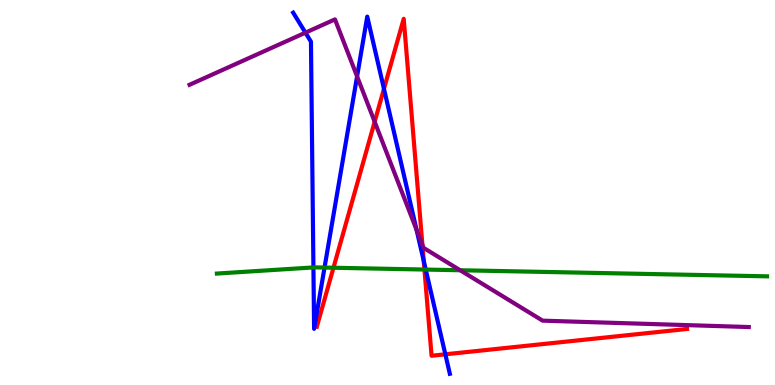[{'lines': ['blue', 'red'], 'intersections': [{'x': 4.95, 'y': 7.69}, {'x': 5.47, 'y': 3.23}, {'x': 5.75, 'y': 0.797}]}, {'lines': ['green', 'red'], 'intersections': [{'x': 4.3, 'y': 3.05}, {'x': 5.48, 'y': 3.0}]}, {'lines': ['purple', 'red'], 'intersections': [{'x': 4.83, 'y': 6.84}, {'x': 5.45, 'y': 3.64}]}, {'lines': ['blue', 'green'], 'intersections': [{'x': 4.04, 'y': 3.05}, {'x': 4.19, 'y': 3.05}, {'x': 5.49, 'y': 3.0}]}, {'lines': ['blue', 'purple'], 'intersections': [{'x': 3.94, 'y': 9.15}, {'x': 4.61, 'y': 8.02}, {'x': 5.38, 'y': 4.03}]}, {'lines': ['green', 'purple'], 'intersections': [{'x': 5.94, 'y': 2.98}]}]